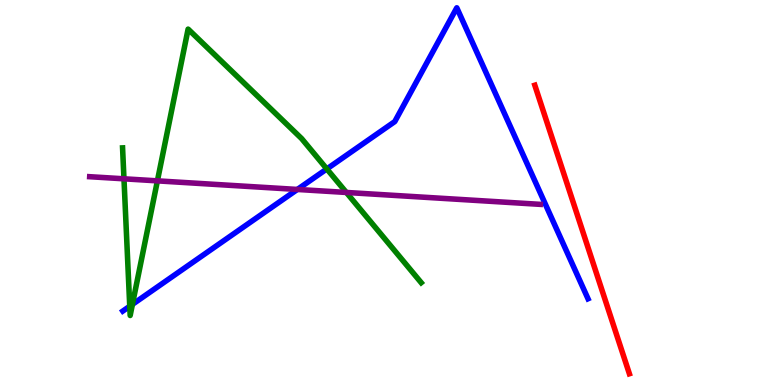[{'lines': ['blue', 'red'], 'intersections': []}, {'lines': ['green', 'red'], 'intersections': []}, {'lines': ['purple', 'red'], 'intersections': []}, {'lines': ['blue', 'green'], 'intersections': [{'x': 1.67, 'y': 2.05}, {'x': 1.71, 'y': 2.09}, {'x': 4.22, 'y': 5.61}]}, {'lines': ['blue', 'purple'], 'intersections': [{'x': 3.84, 'y': 5.08}]}, {'lines': ['green', 'purple'], 'intersections': [{'x': 1.6, 'y': 5.36}, {'x': 2.03, 'y': 5.3}, {'x': 4.47, 'y': 5.0}]}]